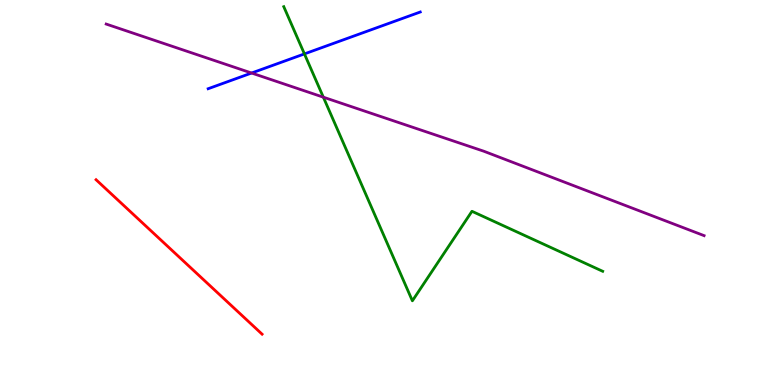[{'lines': ['blue', 'red'], 'intersections': []}, {'lines': ['green', 'red'], 'intersections': []}, {'lines': ['purple', 'red'], 'intersections': []}, {'lines': ['blue', 'green'], 'intersections': [{'x': 3.93, 'y': 8.6}]}, {'lines': ['blue', 'purple'], 'intersections': [{'x': 3.25, 'y': 8.1}]}, {'lines': ['green', 'purple'], 'intersections': [{'x': 4.17, 'y': 7.48}]}]